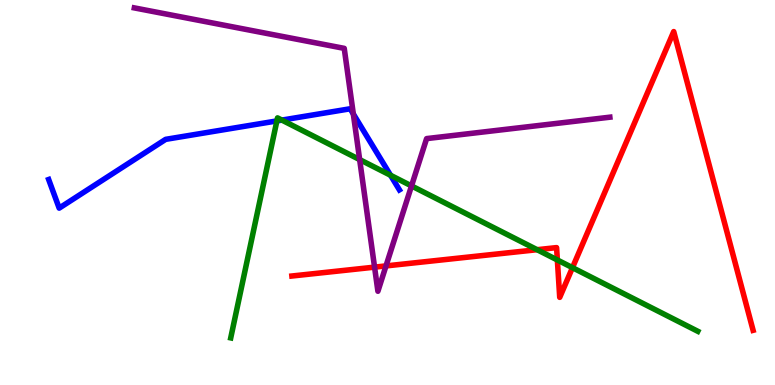[{'lines': ['blue', 'red'], 'intersections': []}, {'lines': ['green', 'red'], 'intersections': [{'x': 6.93, 'y': 3.51}, {'x': 7.19, 'y': 3.25}, {'x': 7.39, 'y': 3.05}]}, {'lines': ['purple', 'red'], 'intersections': [{'x': 4.83, 'y': 3.06}, {'x': 4.98, 'y': 3.09}]}, {'lines': ['blue', 'green'], 'intersections': [{'x': 3.57, 'y': 6.86}, {'x': 3.64, 'y': 6.88}, {'x': 5.04, 'y': 5.45}]}, {'lines': ['blue', 'purple'], 'intersections': [{'x': 4.56, 'y': 7.04}]}, {'lines': ['green', 'purple'], 'intersections': [{'x': 4.64, 'y': 5.85}, {'x': 5.31, 'y': 5.17}]}]